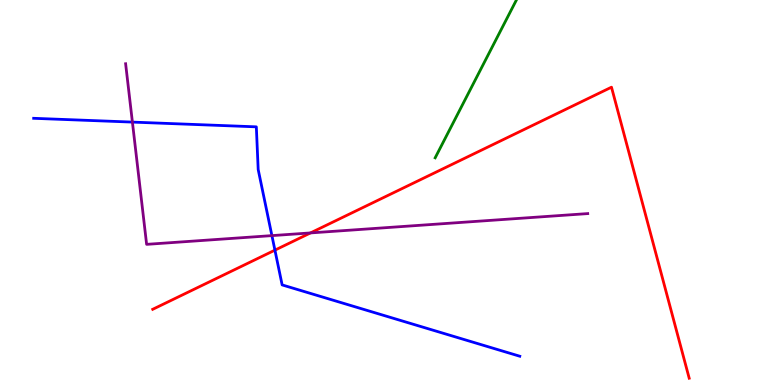[{'lines': ['blue', 'red'], 'intersections': [{'x': 3.55, 'y': 3.5}]}, {'lines': ['green', 'red'], 'intersections': []}, {'lines': ['purple', 'red'], 'intersections': [{'x': 4.01, 'y': 3.95}]}, {'lines': ['blue', 'green'], 'intersections': []}, {'lines': ['blue', 'purple'], 'intersections': [{'x': 1.71, 'y': 6.83}, {'x': 3.51, 'y': 3.88}]}, {'lines': ['green', 'purple'], 'intersections': []}]